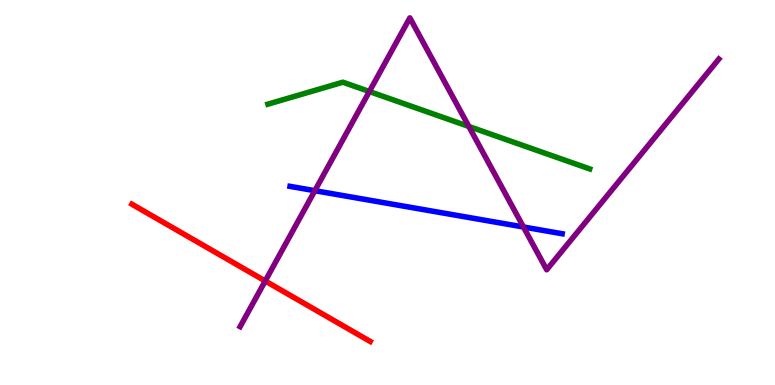[{'lines': ['blue', 'red'], 'intersections': []}, {'lines': ['green', 'red'], 'intersections': []}, {'lines': ['purple', 'red'], 'intersections': [{'x': 3.42, 'y': 2.7}]}, {'lines': ['blue', 'green'], 'intersections': []}, {'lines': ['blue', 'purple'], 'intersections': [{'x': 4.06, 'y': 5.05}, {'x': 6.75, 'y': 4.1}]}, {'lines': ['green', 'purple'], 'intersections': [{'x': 4.77, 'y': 7.62}, {'x': 6.05, 'y': 6.72}]}]